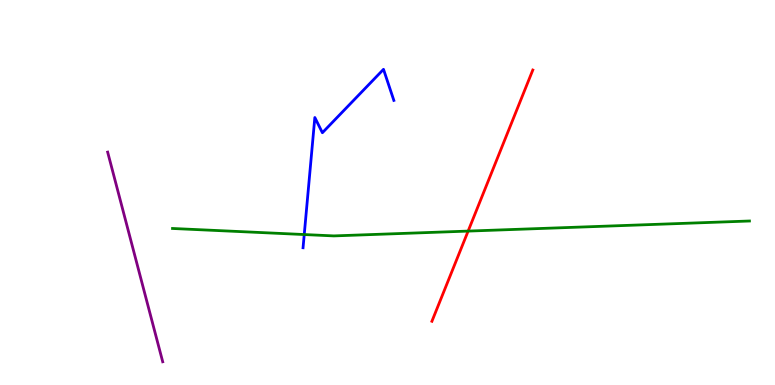[{'lines': ['blue', 'red'], 'intersections': []}, {'lines': ['green', 'red'], 'intersections': [{'x': 6.04, 'y': 4.0}]}, {'lines': ['purple', 'red'], 'intersections': []}, {'lines': ['blue', 'green'], 'intersections': [{'x': 3.93, 'y': 3.91}]}, {'lines': ['blue', 'purple'], 'intersections': []}, {'lines': ['green', 'purple'], 'intersections': []}]